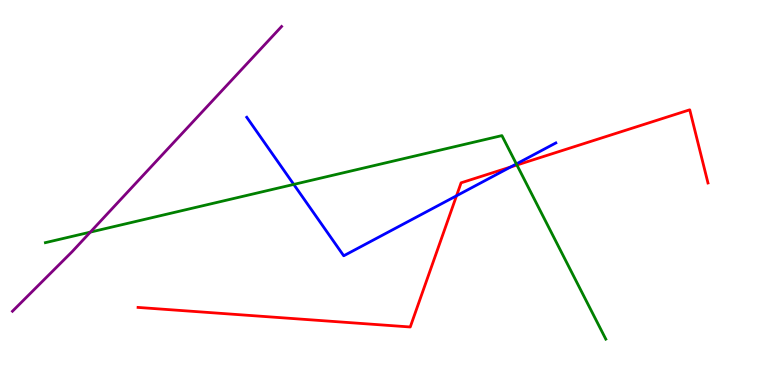[{'lines': ['blue', 'red'], 'intersections': [{'x': 5.89, 'y': 4.91}, {'x': 6.59, 'y': 5.66}]}, {'lines': ['green', 'red'], 'intersections': [{'x': 6.67, 'y': 5.71}]}, {'lines': ['purple', 'red'], 'intersections': []}, {'lines': ['blue', 'green'], 'intersections': [{'x': 3.79, 'y': 5.21}, {'x': 6.66, 'y': 5.74}]}, {'lines': ['blue', 'purple'], 'intersections': []}, {'lines': ['green', 'purple'], 'intersections': [{'x': 1.17, 'y': 3.97}]}]